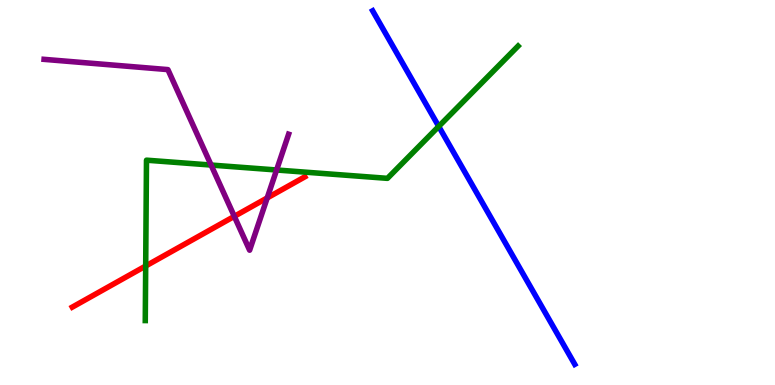[{'lines': ['blue', 'red'], 'intersections': []}, {'lines': ['green', 'red'], 'intersections': [{'x': 1.88, 'y': 3.09}]}, {'lines': ['purple', 'red'], 'intersections': [{'x': 3.02, 'y': 4.38}, {'x': 3.45, 'y': 4.86}]}, {'lines': ['blue', 'green'], 'intersections': [{'x': 5.66, 'y': 6.72}]}, {'lines': ['blue', 'purple'], 'intersections': []}, {'lines': ['green', 'purple'], 'intersections': [{'x': 2.72, 'y': 5.71}, {'x': 3.57, 'y': 5.58}]}]